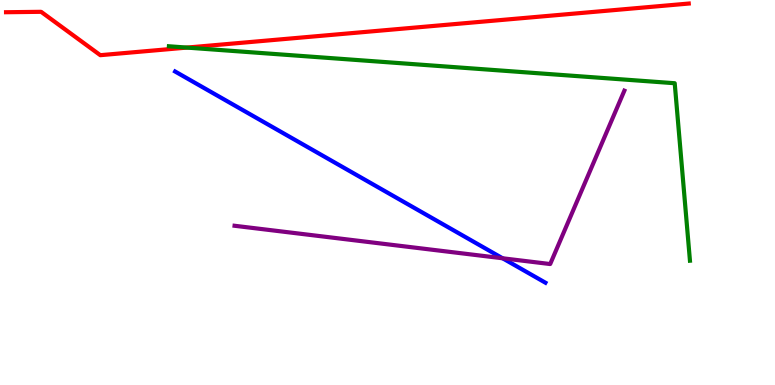[{'lines': ['blue', 'red'], 'intersections': []}, {'lines': ['green', 'red'], 'intersections': [{'x': 2.41, 'y': 8.76}]}, {'lines': ['purple', 'red'], 'intersections': []}, {'lines': ['blue', 'green'], 'intersections': []}, {'lines': ['blue', 'purple'], 'intersections': [{'x': 6.49, 'y': 3.29}]}, {'lines': ['green', 'purple'], 'intersections': []}]